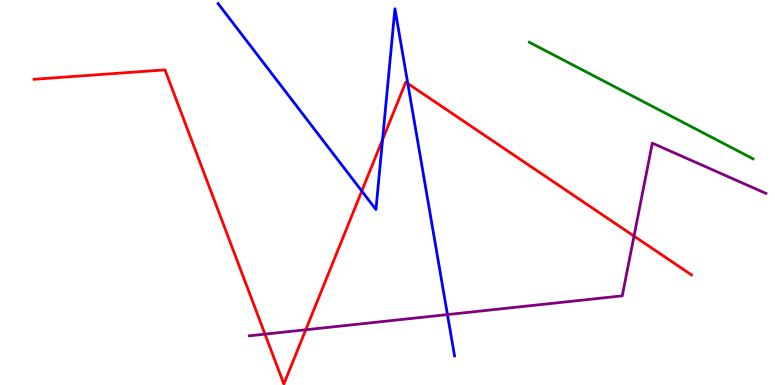[{'lines': ['blue', 'red'], 'intersections': [{'x': 4.67, 'y': 5.04}, {'x': 4.94, 'y': 6.37}, {'x': 5.26, 'y': 7.83}]}, {'lines': ['green', 'red'], 'intersections': []}, {'lines': ['purple', 'red'], 'intersections': [{'x': 3.42, 'y': 1.32}, {'x': 3.95, 'y': 1.43}, {'x': 8.18, 'y': 3.87}]}, {'lines': ['blue', 'green'], 'intersections': []}, {'lines': ['blue', 'purple'], 'intersections': [{'x': 5.77, 'y': 1.83}]}, {'lines': ['green', 'purple'], 'intersections': []}]